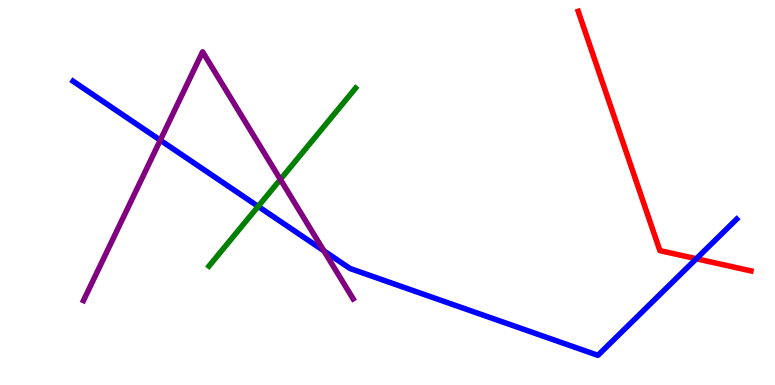[{'lines': ['blue', 'red'], 'intersections': [{'x': 8.98, 'y': 3.28}]}, {'lines': ['green', 'red'], 'intersections': []}, {'lines': ['purple', 'red'], 'intersections': []}, {'lines': ['blue', 'green'], 'intersections': [{'x': 3.33, 'y': 4.64}]}, {'lines': ['blue', 'purple'], 'intersections': [{'x': 2.07, 'y': 6.36}, {'x': 4.18, 'y': 3.49}]}, {'lines': ['green', 'purple'], 'intersections': [{'x': 3.62, 'y': 5.34}]}]